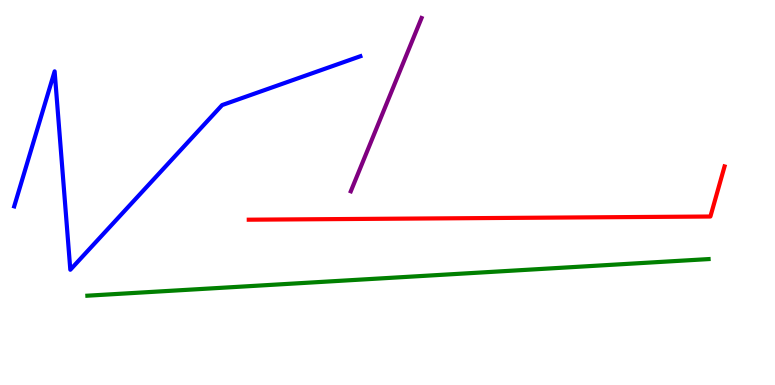[{'lines': ['blue', 'red'], 'intersections': []}, {'lines': ['green', 'red'], 'intersections': []}, {'lines': ['purple', 'red'], 'intersections': []}, {'lines': ['blue', 'green'], 'intersections': []}, {'lines': ['blue', 'purple'], 'intersections': []}, {'lines': ['green', 'purple'], 'intersections': []}]